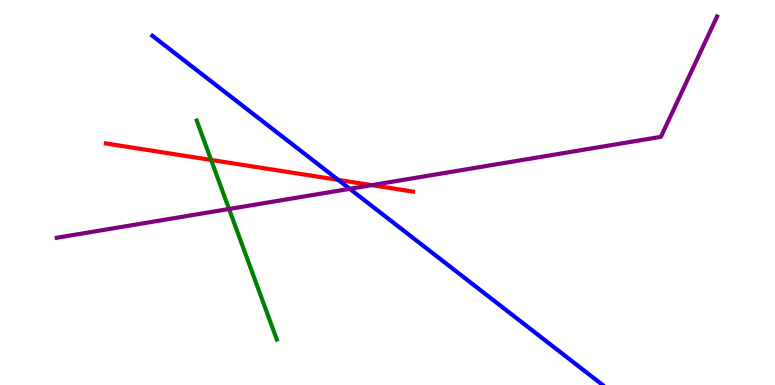[{'lines': ['blue', 'red'], 'intersections': [{'x': 4.36, 'y': 5.33}]}, {'lines': ['green', 'red'], 'intersections': [{'x': 2.72, 'y': 5.85}]}, {'lines': ['purple', 'red'], 'intersections': [{'x': 4.8, 'y': 5.19}]}, {'lines': ['blue', 'green'], 'intersections': []}, {'lines': ['blue', 'purple'], 'intersections': [{'x': 4.51, 'y': 5.1}]}, {'lines': ['green', 'purple'], 'intersections': [{'x': 2.96, 'y': 4.57}]}]